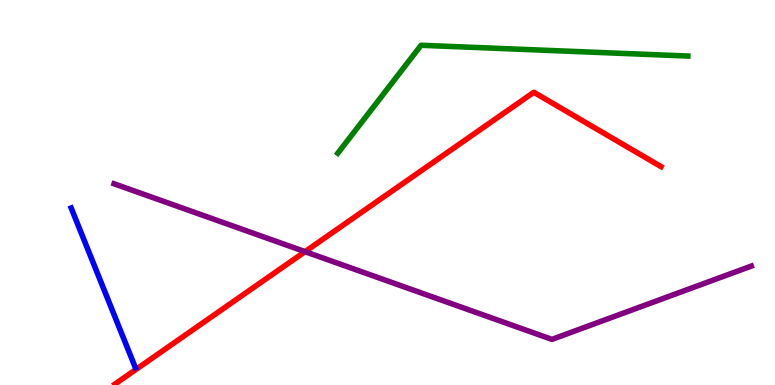[{'lines': ['blue', 'red'], 'intersections': []}, {'lines': ['green', 'red'], 'intersections': []}, {'lines': ['purple', 'red'], 'intersections': [{'x': 3.94, 'y': 3.46}]}, {'lines': ['blue', 'green'], 'intersections': []}, {'lines': ['blue', 'purple'], 'intersections': []}, {'lines': ['green', 'purple'], 'intersections': []}]